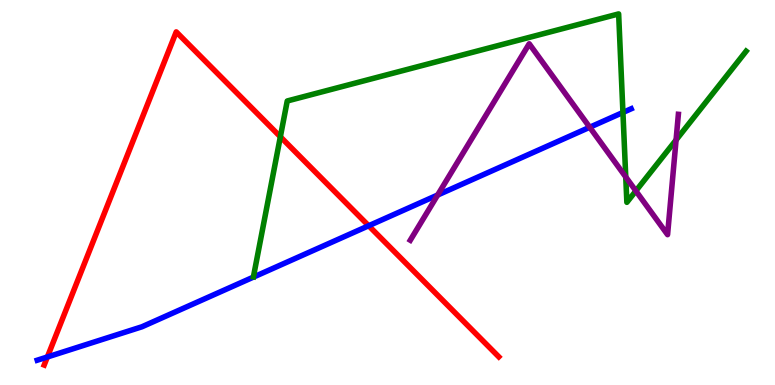[{'lines': ['blue', 'red'], 'intersections': [{'x': 0.611, 'y': 0.728}, {'x': 4.76, 'y': 4.14}]}, {'lines': ['green', 'red'], 'intersections': [{'x': 3.62, 'y': 6.45}]}, {'lines': ['purple', 'red'], 'intersections': []}, {'lines': ['blue', 'green'], 'intersections': [{'x': 8.04, 'y': 7.08}]}, {'lines': ['blue', 'purple'], 'intersections': [{'x': 5.65, 'y': 4.93}, {'x': 7.61, 'y': 6.69}]}, {'lines': ['green', 'purple'], 'intersections': [{'x': 8.07, 'y': 5.4}, {'x': 8.2, 'y': 5.04}, {'x': 8.72, 'y': 6.36}]}]